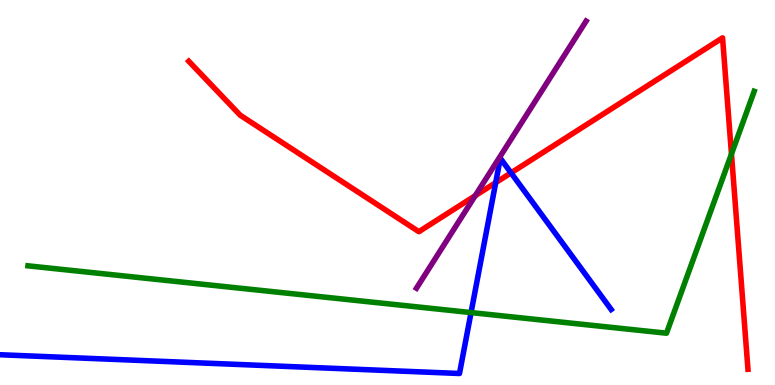[{'lines': ['blue', 'red'], 'intersections': [{'x': 6.4, 'y': 5.26}, {'x': 6.59, 'y': 5.51}]}, {'lines': ['green', 'red'], 'intersections': [{'x': 9.44, 'y': 6.0}]}, {'lines': ['purple', 'red'], 'intersections': [{'x': 6.13, 'y': 4.92}]}, {'lines': ['blue', 'green'], 'intersections': [{'x': 6.08, 'y': 1.88}]}, {'lines': ['blue', 'purple'], 'intersections': []}, {'lines': ['green', 'purple'], 'intersections': []}]